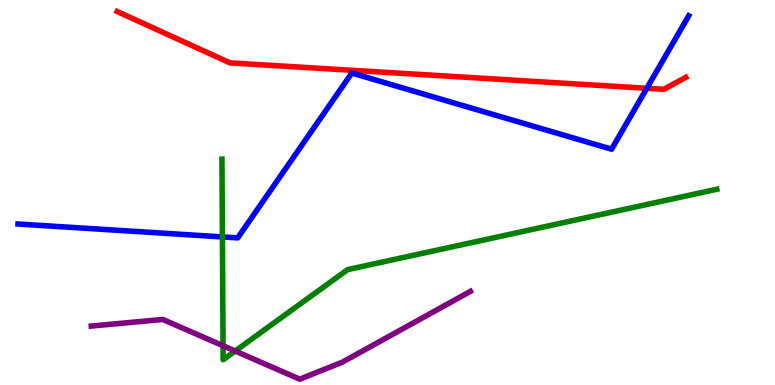[{'lines': ['blue', 'red'], 'intersections': [{'x': 8.35, 'y': 7.71}]}, {'lines': ['green', 'red'], 'intersections': []}, {'lines': ['purple', 'red'], 'intersections': []}, {'lines': ['blue', 'green'], 'intersections': [{'x': 2.87, 'y': 3.85}]}, {'lines': ['blue', 'purple'], 'intersections': []}, {'lines': ['green', 'purple'], 'intersections': [{'x': 2.88, 'y': 1.02}, {'x': 3.03, 'y': 0.883}]}]